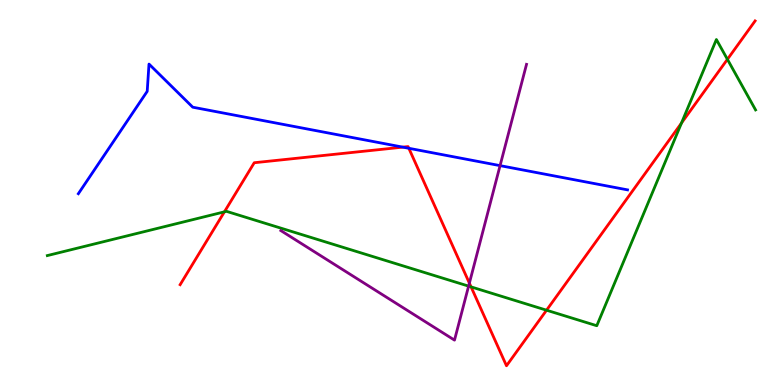[{'lines': ['blue', 'red'], 'intersections': [{'x': 5.2, 'y': 6.18}, {'x': 5.28, 'y': 6.15}]}, {'lines': ['green', 'red'], 'intersections': [{'x': 2.9, 'y': 4.5}, {'x': 6.08, 'y': 2.55}, {'x': 7.05, 'y': 1.94}, {'x': 8.79, 'y': 6.8}, {'x': 9.39, 'y': 8.46}]}, {'lines': ['purple', 'red'], 'intersections': [{'x': 6.06, 'y': 2.65}]}, {'lines': ['blue', 'green'], 'intersections': []}, {'lines': ['blue', 'purple'], 'intersections': [{'x': 6.45, 'y': 5.7}]}, {'lines': ['green', 'purple'], 'intersections': [{'x': 6.05, 'y': 2.57}]}]